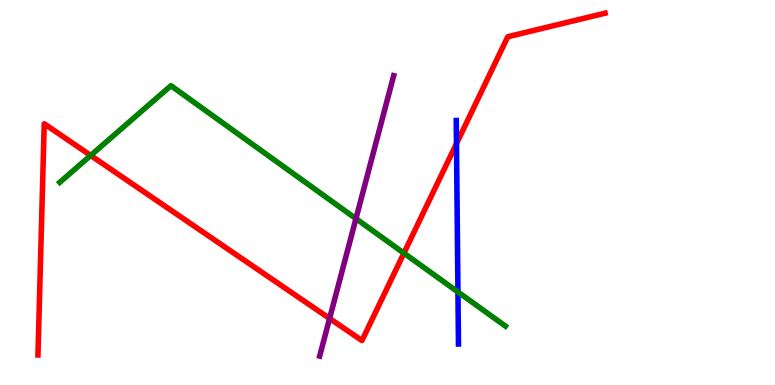[{'lines': ['blue', 'red'], 'intersections': [{'x': 5.89, 'y': 6.27}]}, {'lines': ['green', 'red'], 'intersections': [{'x': 1.17, 'y': 5.96}, {'x': 5.21, 'y': 3.42}]}, {'lines': ['purple', 'red'], 'intersections': [{'x': 4.25, 'y': 1.73}]}, {'lines': ['blue', 'green'], 'intersections': [{'x': 5.91, 'y': 2.42}]}, {'lines': ['blue', 'purple'], 'intersections': []}, {'lines': ['green', 'purple'], 'intersections': [{'x': 4.59, 'y': 4.32}]}]